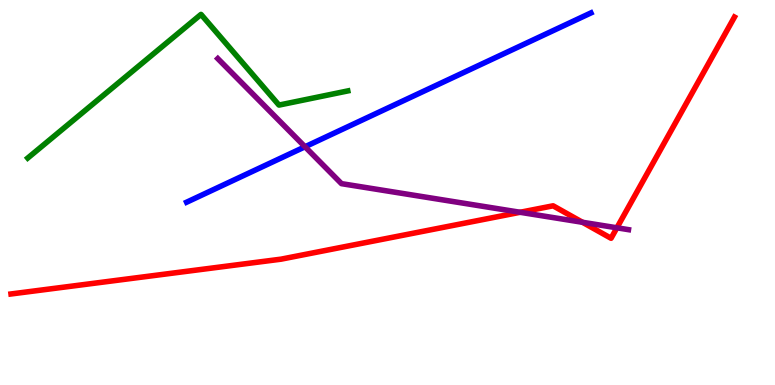[{'lines': ['blue', 'red'], 'intersections': []}, {'lines': ['green', 'red'], 'intersections': []}, {'lines': ['purple', 'red'], 'intersections': [{'x': 6.71, 'y': 4.49}, {'x': 7.52, 'y': 4.23}, {'x': 7.96, 'y': 4.08}]}, {'lines': ['blue', 'green'], 'intersections': []}, {'lines': ['blue', 'purple'], 'intersections': [{'x': 3.94, 'y': 6.19}]}, {'lines': ['green', 'purple'], 'intersections': []}]